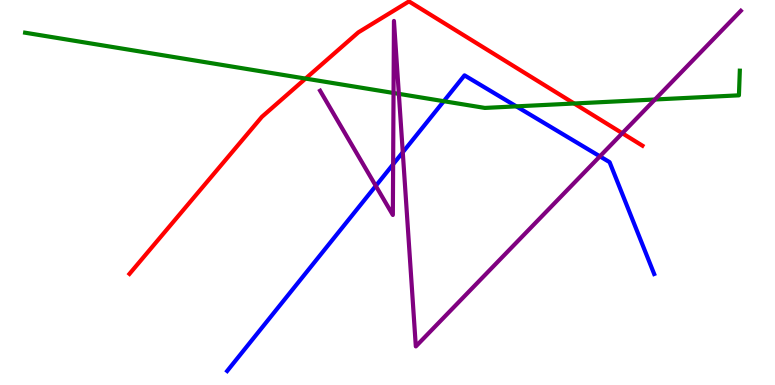[{'lines': ['blue', 'red'], 'intersections': []}, {'lines': ['green', 'red'], 'intersections': [{'x': 3.94, 'y': 7.96}, {'x': 7.41, 'y': 7.31}]}, {'lines': ['purple', 'red'], 'intersections': [{'x': 8.03, 'y': 6.54}]}, {'lines': ['blue', 'green'], 'intersections': [{'x': 5.73, 'y': 7.37}, {'x': 6.66, 'y': 7.24}]}, {'lines': ['blue', 'purple'], 'intersections': [{'x': 4.85, 'y': 5.17}, {'x': 5.07, 'y': 5.73}, {'x': 5.2, 'y': 6.04}, {'x': 7.74, 'y': 5.94}]}, {'lines': ['green', 'purple'], 'intersections': [{'x': 5.08, 'y': 7.58}, {'x': 5.15, 'y': 7.56}, {'x': 8.45, 'y': 7.42}]}]